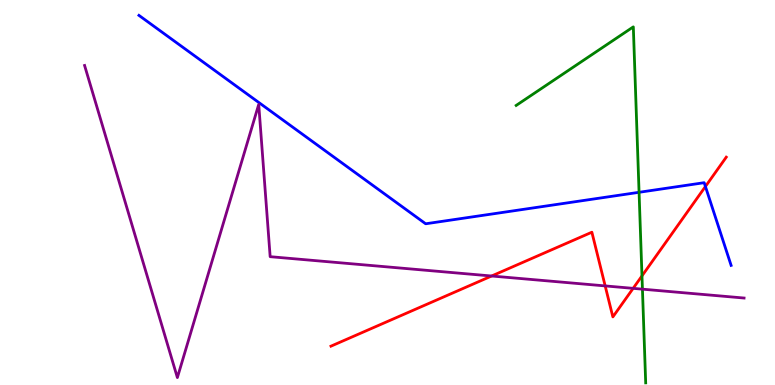[{'lines': ['blue', 'red'], 'intersections': [{'x': 9.1, 'y': 5.16}]}, {'lines': ['green', 'red'], 'intersections': [{'x': 8.28, 'y': 2.83}]}, {'lines': ['purple', 'red'], 'intersections': [{'x': 6.34, 'y': 2.83}, {'x': 7.81, 'y': 2.57}, {'x': 8.17, 'y': 2.51}]}, {'lines': ['blue', 'green'], 'intersections': [{'x': 8.25, 'y': 5.01}]}, {'lines': ['blue', 'purple'], 'intersections': []}, {'lines': ['green', 'purple'], 'intersections': [{'x': 8.29, 'y': 2.49}]}]